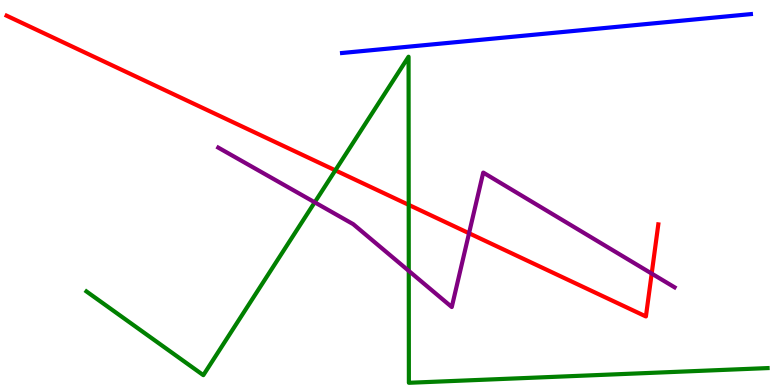[{'lines': ['blue', 'red'], 'intersections': []}, {'lines': ['green', 'red'], 'intersections': [{'x': 4.33, 'y': 5.58}, {'x': 5.27, 'y': 4.68}]}, {'lines': ['purple', 'red'], 'intersections': [{'x': 6.05, 'y': 3.94}, {'x': 8.41, 'y': 2.89}]}, {'lines': ['blue', 'green'], 'intersections': []}, {'lines': ['blue', 'purple'], 'intersections': []}, {'lines': ['green', 'purple'], 'intersections': [{'x': 4.06, 'y': 4.74}, {'x': 5.27, 'y': 2.96}]}]